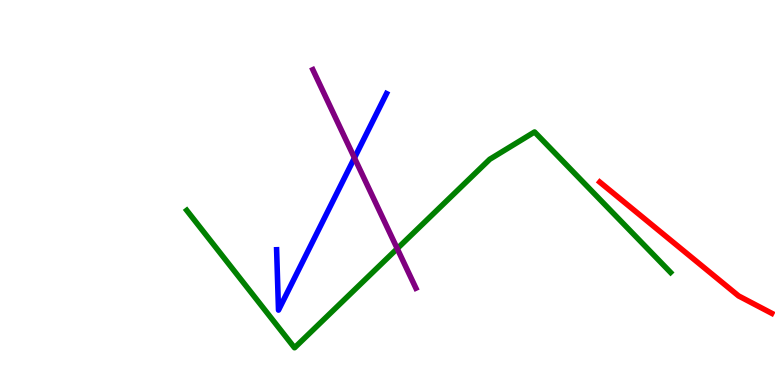[{'lines': ['blue', 'red'], 'intersections': []}, {'lines': ['green', 'red'], 'intersections': []}, {'lines': ['purple', 'red'], 'intersections': []}, {'lines': ['blue', 'green'], 'intersections': []}, {'lines': ['blue', 'purple'], 'intersections': [{'x': 4.57, 'y': 5.9}]}, {'lines': ['green', 'purple'], 'intersections': [{'x': 5.13, 'y': 3.54}]}]